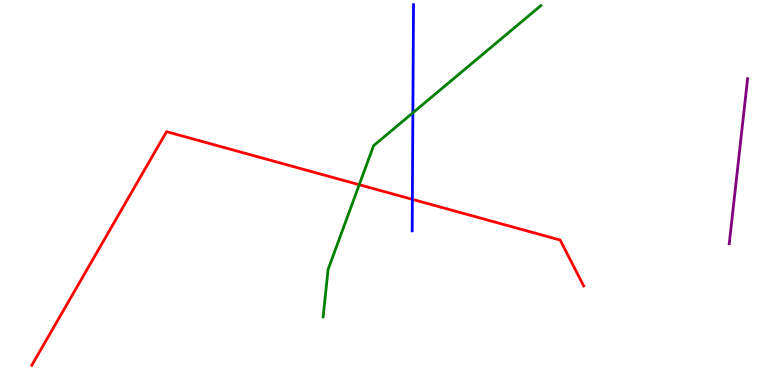[{'lines': ['blue', 'red'], 'intersections': [{'x': 5.32, 'y': 4.82}]}, {'lines': ['green', 'red'], 'intersections': [{'x': 4.64, 'y': 5.2}]}, {'lines': ['purple', 'red'], 'intersections': []}, {'lines': ['blue', 'green'], 'intersections': [{'x': 5.33, 'y': 7.07}]}, {'lines': ['blue', 'purple'], 'intersections': []}, {'lines': ['green', 'purple'], 'intersections': []}]